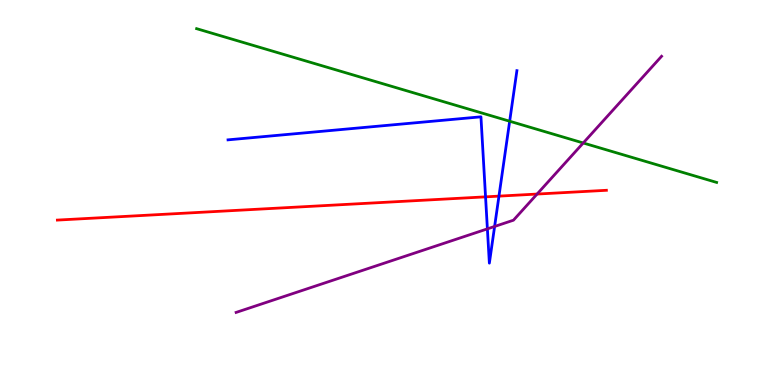[{'lines': ['blue', 'red'], 'intersections': [{'x': 6.27, 'y': 4.89}, {'x': 6.44, 'y': 4.91}]}, {'lines': ['green', 'red'], 'intersections': []}, {'lines': ['purple', 'red'], 'intersections': [{'x': 6.93, 'y': 4.96}]}, {'lines': ['blue', 'green'], 'intersections': [{'x': 6.58, 'y': 6.85}]}, {'lines': ['blue', 'purple'], 'intersections': [{'x': 6.29, 'y': 4.06}, {'x': 6.38, 'y': 4.12}]}, {'lines': ['green', 'purple'], 'intersections': [{'x': 7.53, 'y': 6.29}]}]